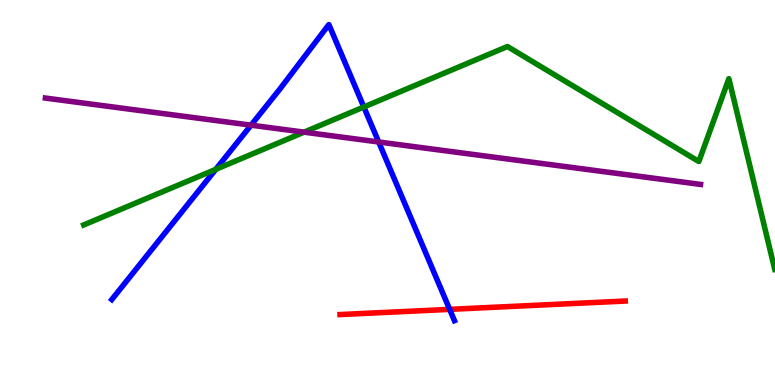[{'lines': ['blue', 'red'], 'intersections': [{'x': 5.8, 'y': 1.96}]}, {'lines': ['green', 'red'], 'intersections': []}, {'lines': ['purple', 'red'], 'intersections': []}, {'lines': ['blue', 'green'], 'intersections': [{'x': 2.78, 'y': 5.6}, {'x': 4.69, 'y': 7.22}]}, {'lines': ['blue', 'purple'], 'intersections': [{'x': 3.24, 'y': 6.75}, {'x': 4.89, 'y': 6.31}]}, {'lines': ['green', 'purple'], 'intersections': [{'x': 3.92, 'y': 6.57}]}]